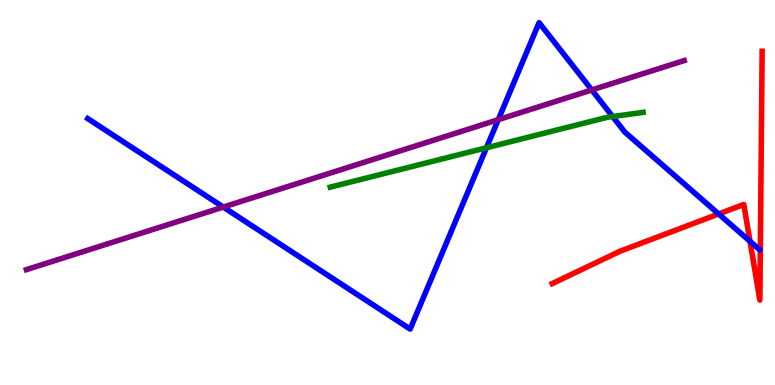[{'lines': ['blue', 'red'], 'intersections': [{'x': 9.27, 'y': 4.44}, {'x': 9.68, 'y': 3.73}]}, {'lines': ['green', 'red'], 'intersections': []}, {'lines': ['purple', 'red'], 'intersections': []}, {'lines': ['blue', 'green'], 'intersections': [{'x': 6.28, 'y': 6.16}, {'x': 7.91, 'y': 6.97}]}, {'lines': ['blue', 'purple'], 'intersections': [{'x': 2.88, 'y': 4.62}, {'x': 6.43, 'y': 6.89}, {'x': 7.64, 'y': 7.66}]}, {'lines': ['green', 'purple'], 'intersections': []}]